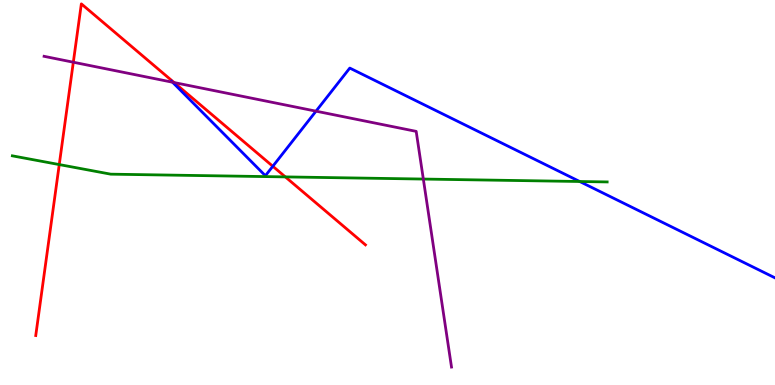[{'lines': ['blue', 'red'], 'intersections': [{'x': 3.52, 'y': 5.68}]}, {'lines': ['green', 'red'], 'intersections': [{'x': 0.765, 'y': 5.73}, {'x': 3.68, 'y': 5.41}]}, {'lines': ['purple', 'red'], 'intersections': [{'x': 0.946, 'y': 8.38}, {'x': 2.25, 'y': 7.86}]}, {'lines': ['blue', 'green'], 'intersections': [{'x': 7.48, 'y': 5.29}]}, {'lines': ['blue', 'purple'], 'intersections': [{'x': 2.23, 'y': 7.86}, {'x': 4.08, 'y': 7.11}]}, {'lines': ['green', 'purple'], 'intersections': [{'x': 5.46, 'y': 5.35}]}]